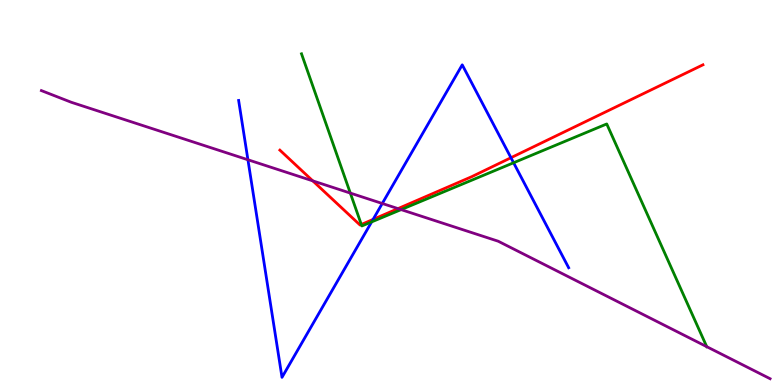[{'lines': ['blue', 'red'], 'intersections': [{'x': 4.81, 'y': 4.3}, {'x': 6.59, 'y': 5.9}]}, {'lines': ['green', 'red'], 'intersections': [{'x': 4.66, 'y': 4.17}]}, {'lines': ['purple', 'red'], 'intersections': [{'x': 4.04, 'y': 5.3}, {'x': 5.14, 'y': 4.58}]}, {'lines': ['blue', 'green'], 'intersections': [{'x': 4.8, 'y': 4.24}, {'x': 6.63, 'y': 5.77}]}, {'lines': ['blue', 'purple'], 'intersections': [{'x': 3.2, 'y': 5.85}, {'x': 4.93, 'y': 4.71}]}, {'lines': ['green', 'purple'], 'intersections': [{'x': 4.52, 'y': 4.98}, {'x': 5.18, 'y': 4.56}, {'x': 9.12, 'y': 0.996}]}]